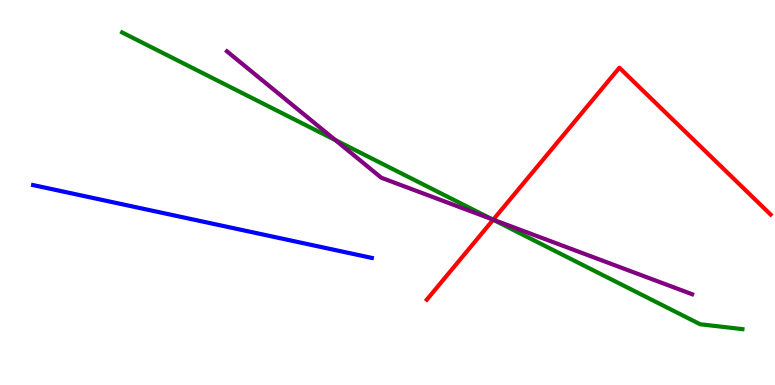[{'lines': ['blue', 'red'], 'intersections': []}, {'lines': ['green', 'red'], 'intersections': [{'x': 6.36, 'y': 4.29}]}, {'lines': ['purple', 'red'], 'intersections': [{'x': 6.36, 'y': 4.29}]}, {'lines': ['blue', 'green'], 'intersections': []}, {'lines': ['blue', 'purple'], 'intersections': []}, {'lines': ['green', 'purple'], 'intersections': [{'x': 4.33, 'y': 6.36}, {'x': 6.35, 'y': 4.3}]}]